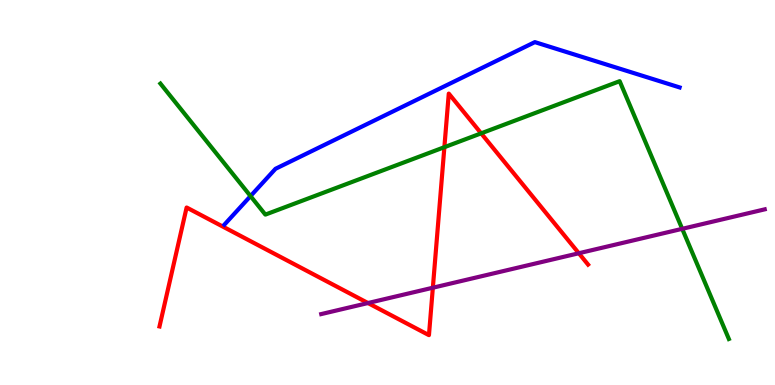[{'lines': ['blue', 'red'], 'intersections': []}, {'lines': ['green', 'red'], 'intersections': [{'x': 5.73, 'y': 6.18}, {'x': 6.21, 'y': 6.54}]}, {'lines': ['purple', 'red'], 'intersections': [{'x': 4.75, 'y': 2.13}, {'x': 5.59, 'y': 2.53}, {'x': 7.47, 'y': 3.42}]}, {'lines': ['blue', 'green'], 'intersections': [{'x': 3.23, 'y': 4.91}]}, {'lines': ['blue', 'purple'], 'intersections': []}, {'lines': ['green', 'purple'], 'intersections': [{'x': 8.8, 'y': 4.06}]}]